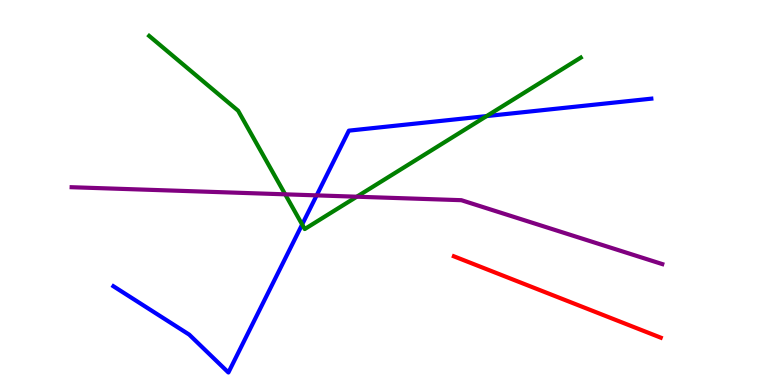[{'lines': ['blue', 'red'], 'intersections': []}, {'lines': ['green', 'red'], 'intersections': []}, {'lines': ['purple', 'red'], 'intersections': []}, {'lines': ['blue', 'green'], 'intersections': [{'x': 3.9, 'y': 4.17}, {'x': 6.28, 'y': 6.98}]}, {'lines': ['blue', 'purple'], 'intersections': [{'x': 4.09, 'y': 4.93}]}, {'lines': ['green', 'purple'], 'intersections': [{'x': 3.68, 'y': 4.95}, {'x': 4.6, 'y': 4.89}]}]